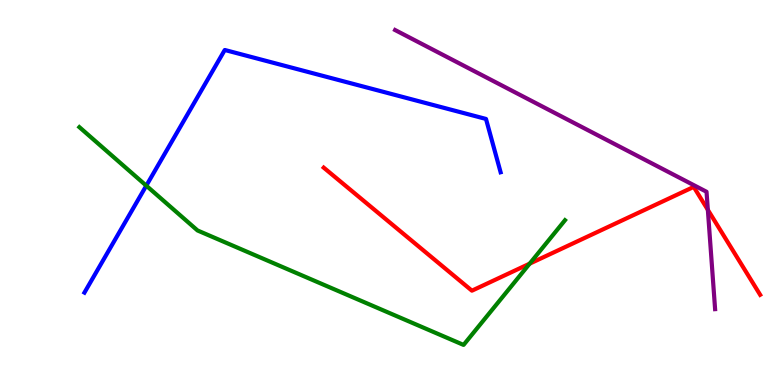[{'lines': ['blue', 'red'], 'intersections': []}, {'lines': ['green', 'red'], 'intersections': [{'x': 6.83, 'y': 3.15}]}, {'lines': ['purple', 'red'], 'intersections': [{'x': 9.13, 'y': 4.55}]}, {'lines': ['blue', 'green'], 'intersections': [{'x': 1.89, 'y': 5.18}]}, {'lines': ['blue', 'purple'], 'intersections': []}, {'lines': ['green', 'purple'], 'intersections': []}]